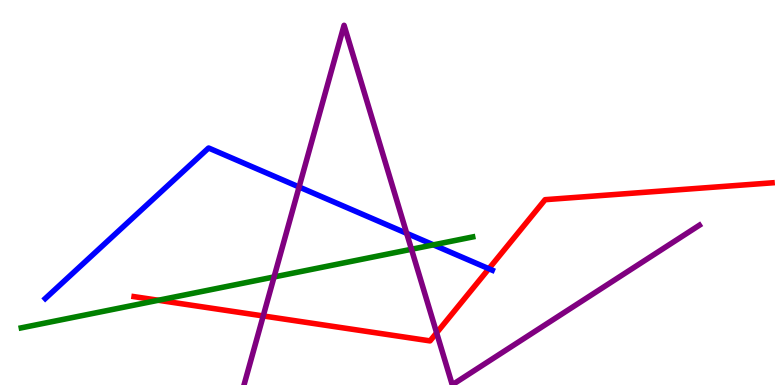[{'lines': ['blue', 'red'], 'intersections': [{'x': 6.31, 'y': 3.02}]}, {'lines': ['green', 'red'], 'intersections': [{'x': 2.04, 'y': 2.2}]}, {'lines': ['purple', 'red'], 'intersections': [{'x': 3.4, 'y': 1.79}, {'x': 5.63, 'y': 1.36}]}, {'lines': ['blue', 'green'], 'intersections': [{'x': 5.59, 'y': 3.64}]}, {'lines': ['blue', 'purple'], 'intersections': [{'x': 3.86, 'y': 5.14}, {'x': 5.25, 'y': 3.94}]}, {'lines': ['green', 'purple'], 'intersections': [{'x': 3.54, 'y': 2.81}, {'x': 5.31, 'y': 3.53}]}]